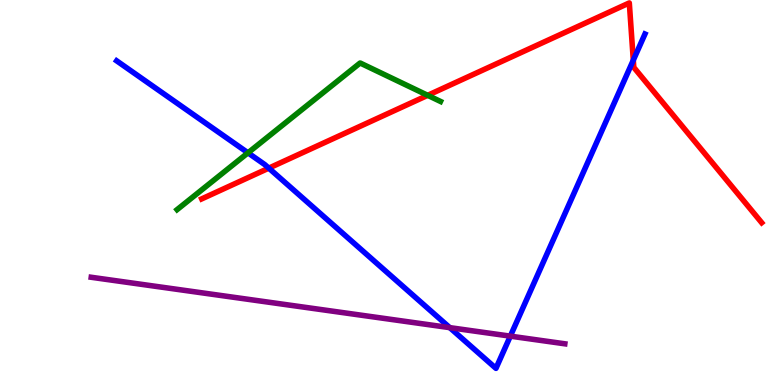[{'lines': ['blue', 'red'], 'intersections': [{'x': 3.47, 'y': 5.63}, {'x': 8.17, 'y': 8.44}]}, {'lines': ['green', 'red'], 'intersections': [{'x': 5.52, 'y': 7.52}]}, {'lines': ['purple', 'red'], 'intersections': []}, {'lines': ['blue', 'green'], 'intersections': [{'x': 3.2, 'y': 6.03}]}, {'lines': ['blue', 'purple'], 'intersections': [{'x': 5.8, 'y': 1.49}, {'x': 6.58, 'y': 1.27}]}, {'lines': ['green', 'purple'], 'intersections': []}]